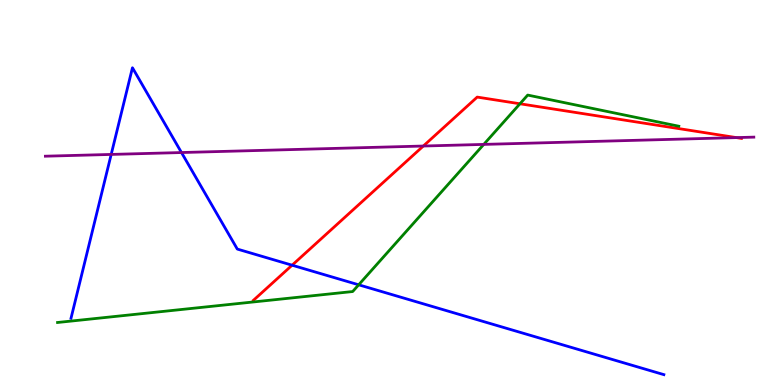[{'lines': ['blue', 'red'], 'intersections': [{'x': 3.77, 'y': 3.11}]}, {'lines': ['green', 'red'], 'intersections': [{'x': 6.71, 'y': 7.3}]}, {'lines': ['purple', 'red'], 'intersections': [{'x': 5.46, 'y': 6.21}, {'x': 9.5, 'y': 6.43}]}, {'lines': ['blue', 'green'], 'intersections': [{'x': 4.63, 'y': 2.6}]}, {'lines': ['blue', 'purple'], 'intersections': [{'x': 1.43, 'y': 5.99}, {'x': 2.34, 'y': 6.04}]}, {'lines': ['green', 'purple'], 'intersections': [{'x': 6.24, 'y': 6.25}]}]